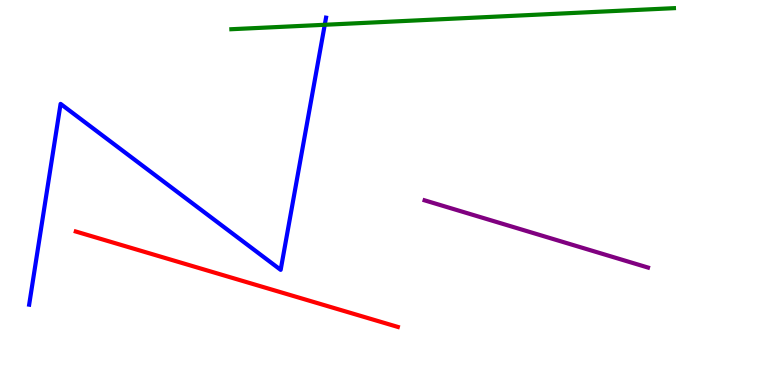[{'lines': ['blue', 'red'], 'intersections': []}, {'lines': ['green', 'red'], 'intersections': []}, {'lines': ['purple', 'red'], 'intersections': []}, {'lines': ['blue', 'green'], 'intersections': [{'x': 4.19, 'y': 9.36}]}, {'lines': ['blue', 'purple'], 'intersections': []}, {'lines': ['green', 'purple'], 'intersections': []}]